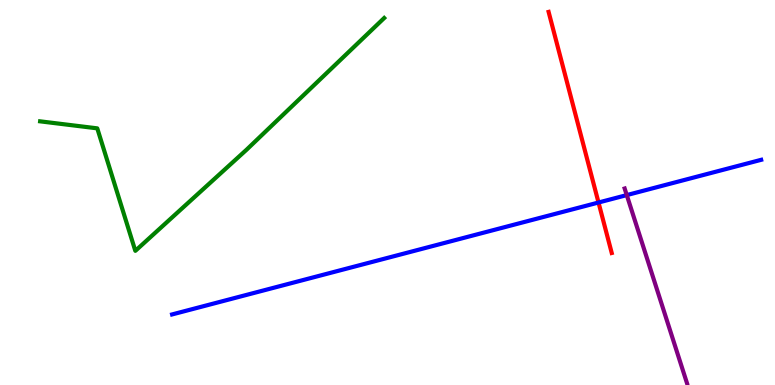[{'lines': ['blue', 'red'], 'intersections': [{'x': 7.72, 'y': 4.74}]}, {'lines': ['green', 'red'], 'intersections': []}, {'lines': ['purple', 'red'], 'intersections': []}, {'lines': ['blue', 'green'], 'intersections': []}, {'lines': ['blue', 'purple'], 'intersections': [{'x': 8.09, 'y': 4.93}]}, {'lines': ['green', 'purple'], 'intersections': []}]